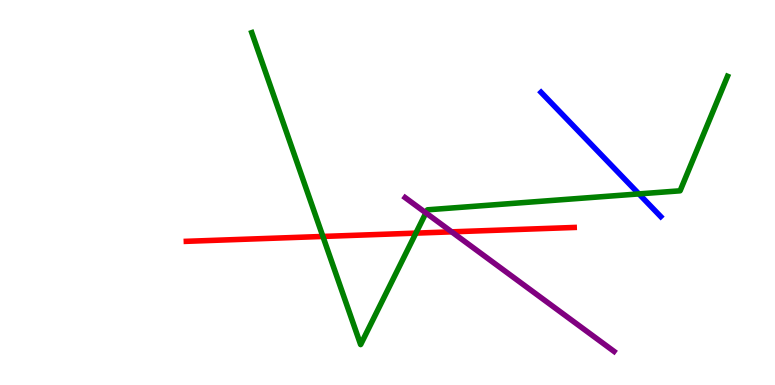[{'lines': ['blue', 'red'], 'intersections': []}, {'lines': ['green', 'red'], 'intersections': [{'x': 4.17, 'y': 3.86}, {'x': 5.37, 'y': 3.94}]}, {'lines': ['purple', 'red'], 'intersections': [{'x': 5.83, 'y': 3.98}]}, {'lines': ['blue', 'green'], 'intersections': [{'x': 8.24, 'y': 4.96}]}, {'lines': ['blue', 'purple'], 'intersections': []}, {'lines': ['green', 'purple'], 'intersections': [{'x': 5.5, 'y': 4.47}]}]